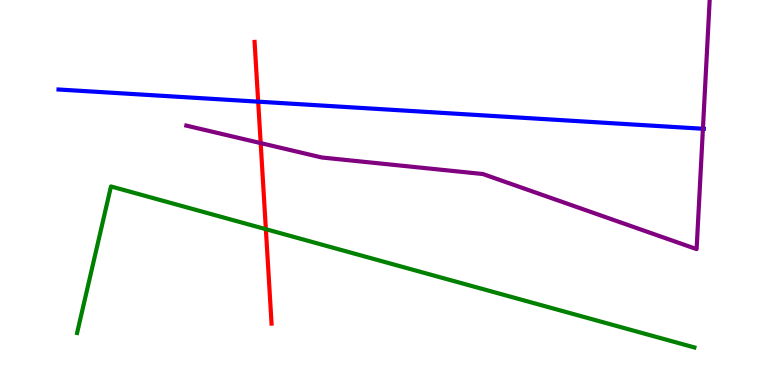[{'lines': ['blue', 'red'], 'intersections': [{'x': 3.33, 'y': 7.36}]}, {'lines': ['green', 'red'], 'intersections': [{'x': 3.43, 'y': 4.05}]}, {'lines': ['purple', 'red'], 'intersections': [{'x': 3.36, 'y': 6.28}]}, {'lines': ['blue', 'green'], 'intersections': []}, {'lines': ['blue', 'purple'], 'intersections': [{'x': 9.07, 'y': 6.66}]}, {'lines': ['green', 'purple'], 'intersections': []}]